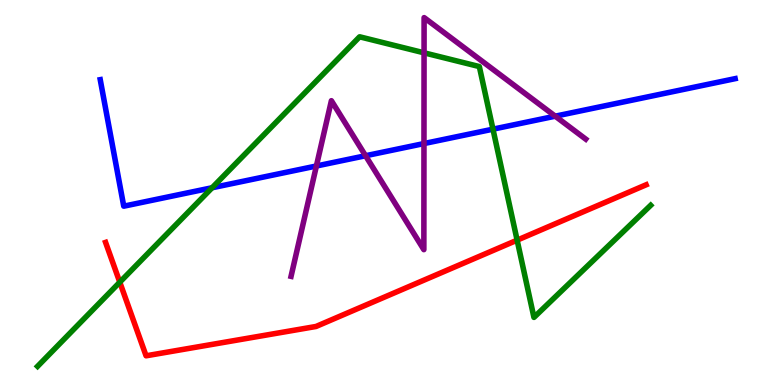[{'lines': ['blue', 'red'], 'intersections': []}, {'lines': ['green', 'red'], 'intersections': [{'x': 1.55, 'y': 2.67}, {'x': 6.67, 'y': 3.76}]}, {'lines': ['purple', 'red'], 'intersections': []}, {'lines': ['blue', 'green'], 'intersections': [{'x': 2.74, 'y': 5.12}, {'x': 6.36, 'y': 6.64}]}, {'lines': ['blue', 'purple'], 'intersections': [{'x': 4.08, 'y': 5.69}, {'x': 4.72, 'y': 5.95}, {'x': 5.47, 'y': 6.27}, {'x': 7.16, 'y': 6.98}]}, {'lines': ['green', 'purple'], 'intersections': [{'x': 5.47, 'y': 8.63}]}]